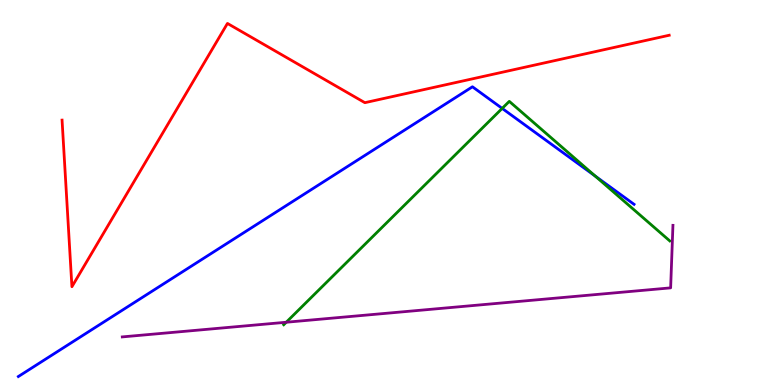[{'lines': ['blue', 'red'], 'intersections': []}, {'lines': ['green', 'red'], 'intersections': []}, {'lines': ['purple', 'red'], 'intersections': []}, {'lines': ['blue', 'green'], 'intersections': [{'x': 6.48, 'y': 7.18}, {'x': 7.68, 'y': 5.43}]}, {'lines': ['blue', 'purple'], 'intersections': []}, {'lines': ['green', 'purple'], 'intersections': [{'x': 3.69, 'y': 1.63}]}]